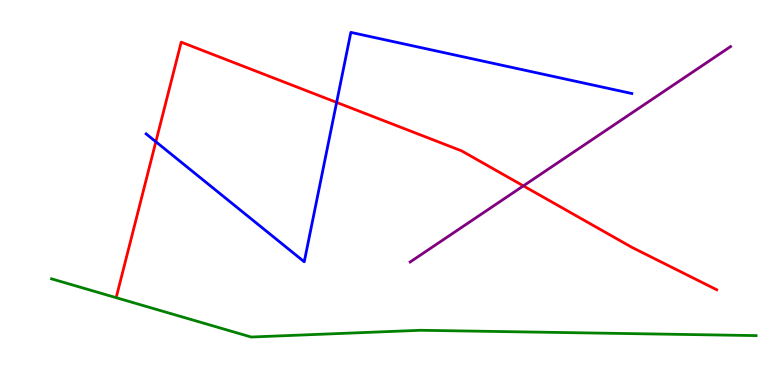[{'lines': ['blue', 'red'], 'intersections': [{'x': 2.01, 'y': 6.32}, {'x': 4.34, 'y': 7.34}]}, {'lines': ['green', 'red'], 'intersections': []}, {'lines': ['purple', 'red'], 'intersections': [{'x': 6.75, 'y': 5.17}]}, {'lines': ['blue', 'green'], 'intersections': []}, {'lines': ['blue', 'purple'], 'intersections': []}, {'lines': ['green', 'purple'], 'intersections': []}]